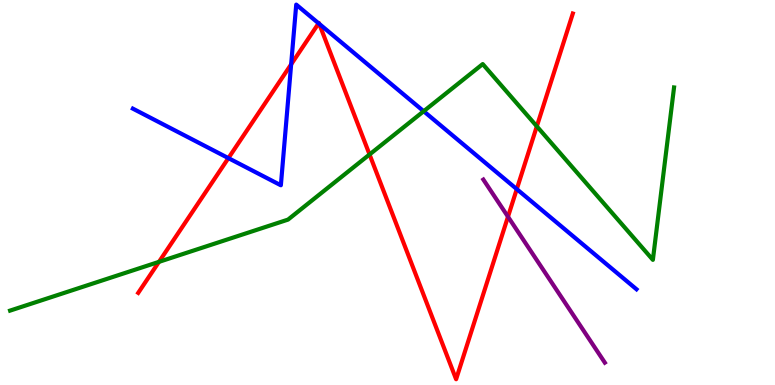[{'lines': ['blue', 'red'], 'intersections': [{'x': 2.95, 'y': 5.89}, {'x': 3.76, 'y': 8.33}, {'x': 4.11, 'y': 9.39}, {'x': 4.12, 'y': 9.38}, {'x': 6.67, 'y': 5.09}]}, {'lines': ['green', 'red'], 'intersections': [{'x': 2.05, 'y': 3.2}, {'x': 4.77, 'y': 5.99}, {'x': 6.93, 'y': 6.72}]}, {'lines': ['purple', 'red'], 'intersections': [{'x': 6.55, 'y': 4.37}]}, {'lines': ['blue', 'green'], 'intersections': [{'x': 5.47, 'y': 7.11}]}, {'lines': ['blue', 'purple'], 'intersections': []}, {'lines': ['green', 'purple'], 'intersections': []}]